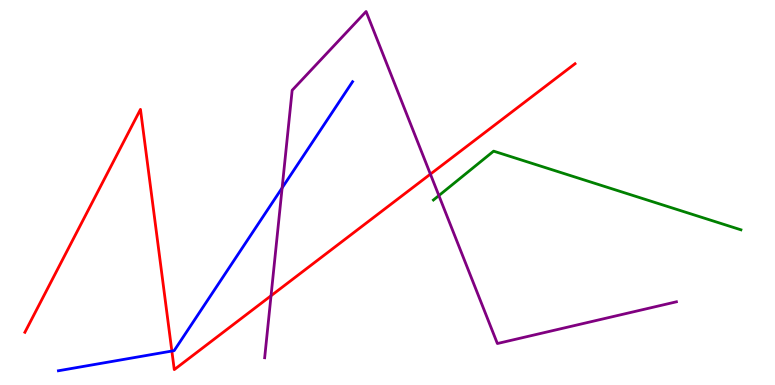[{'lines': ['blue', 'red'], 'intersections': [{'x': 2.22, 'y': 0.882}]}, {'lines': ['green', 'red'], 'intersections': []}, {'lines': ['purple', 'red'], 'intersections': [{'x': 3.5, 'y': 2.32}, {'x': 5.55, 'y': 5.48}]}, {'lines': ['blue', 'green'], 'intersections': []}, {'lines': ['blue', 'purple'], 'intersections': [{'x': 3.64, 'y': 5.12}]}, {'lines': ['green', 'purple'], 'intersections': [{'x': 5.66, 'y': 4.92}]}]